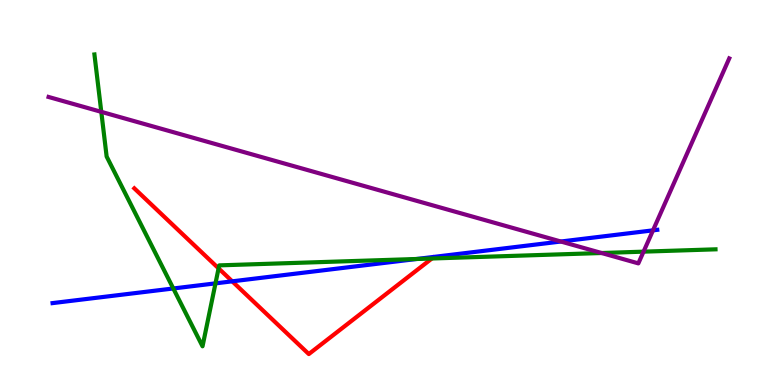[{'lines': ['blue', 'red'], 'intersections': [{'x': 3.0, 'y': 2.69}]}, {'lines': ['green', 'red'], 'intersections': [{'x': 2.82, 'y': 3.03}, {'x': 5.57, 'y': 3.29}]}, {'lines': ['purple', 'red'], 'intersections': []}, {'lines': ['blue', 'green'], 'intersections': [{'x': 2.24, 'y': 2.51}, {'x': 2.78, 'y': 2.64}, {'x': 5.38, 'y': 3.27}]}, {'lines': ['blue', 'purple'], 'intersections': [{'x': 7.24, 'y': 3.73}, {'x': 8.43, 'y': 4.02}]}, {'lines': ['green', 'purple'], 'intersections': [{'x': 1.31, 'y': 7.09}, {'x': 7.76, 'y': 3.43}, {'x': 8.3, 'y': 3.46}]}]